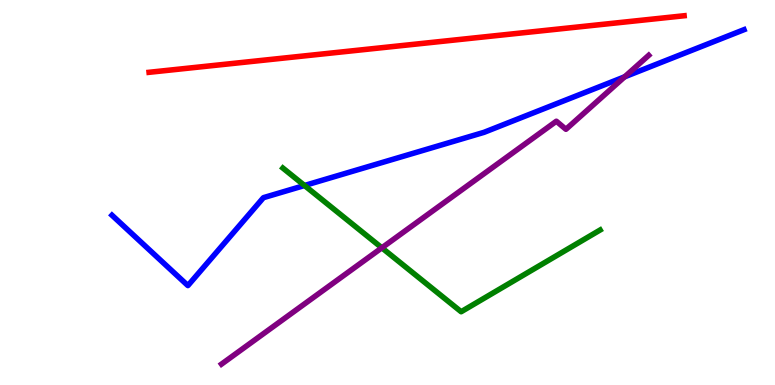[{'lines': ['blue', 'red'], 'intersections': []}, {'lines': ['green', 'red'], 'intersections': []}, {'lines': ['purple', 'red'], 'intersections': []}, {'lines': ['blue', 'green'], 'intersections': [{'x': 3.93, 'y': 5.18}]}, {'lines': ['blue', 'purple'], 'intersections': [{'x': 8.06, 'y': 8.01}]}, {'lines': ['green', 'purple'], 'intersections': [{'x': 4.93, 'y': 3.56}]}]